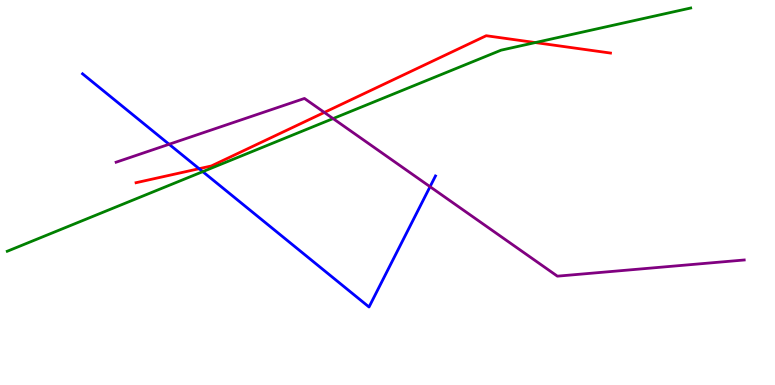[{'lines': ['blue', 'red'], 'intersections': [{'x': 2.57, 'y': 5.62}]}, {'lines': ['green', 'red'], 'intersections': [{'x': 6.91, 'y': 8.89}]}, {'lines': ['purple', 'red'], 'intersections': [{'x': 4.19, 'y': 7.08}]}, {'lines': ['blue', 'green'], 'intersections': [{'x': 2.62, 'y': 5.54}]}, {'lines': ['blue', 'purple'], 'intersections': [{'x': 2.18, 'y': 6.25}, {'x': 5.55, 'y': 5.15}]}, {'lines': ['green', 'purple'], 'intersections': [{'x': 4.3, 'y': 6.92}]}]